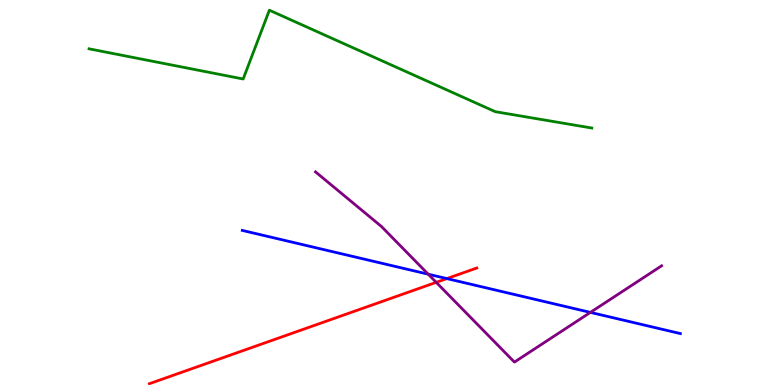[{'lines': ['blue', 'red'], 'intersections': [{'x': 5.77, 'y': 2.76}]}, {'lines': ['green', 'red'], 'intersections': []}, {'lines': ['purple', 'red'], 'intersections': [{'x': 5.63, 'y': 2.67}]}, {'lines': ['blue', 'green'], 'intersections': []}, {'lines': ['blue', 'purple'], 'intersections': [{'x': 5.53, 'y': 2.88}, {'x': 7.62, 'y': 1.89}]}, {'lines': ['green', 'purple'], 'intersections': []}]